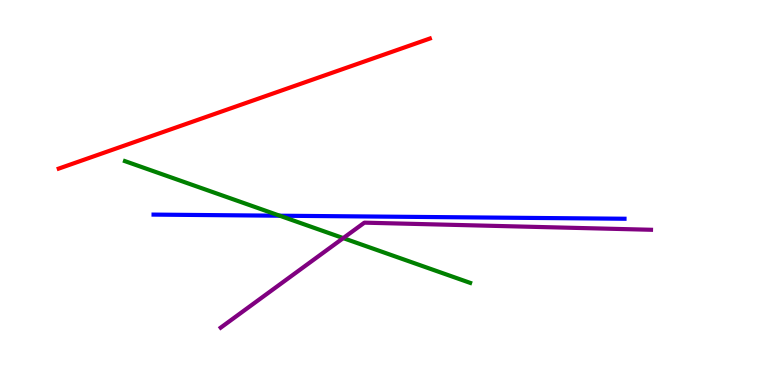[{'lines': ['blue', 'red'], 'intersections': []}, {'lines': ['green', 'red'], 'intersections': []}, {'lines': ['purple', 'red'], 'intersections': []}, {'lines': ['blue', 'green'], 'intersections': [{'x': 3.61, 'y': 4.4}]}, {'lines': ['blue', 'purple'], 'intersections': []}, {'lines': ['green', 'purple'], 'intersections': [{'x': 4.43, 'y': 3.82}]}]